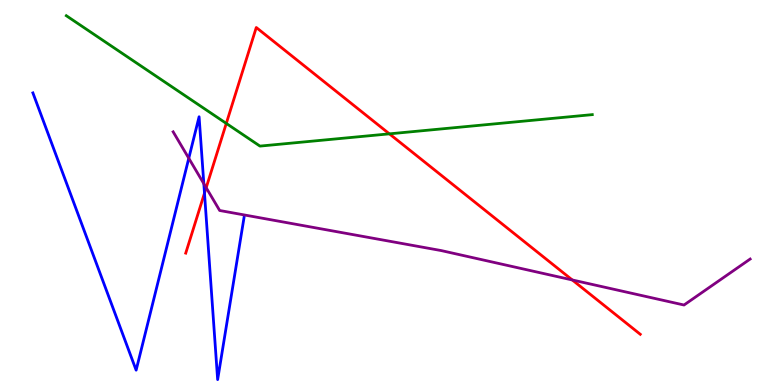[{'lines': ['blue', 'red'], 'intersections': [{'x': 2.64, 'y': 4.98}]}, {'lines': ['green', 'red'], 'intersections': [{'x': 2.92, 'y': 6.79}, {'x': 5.02, 'y': 6.52}]}, {'lines': ['purple', 'red'], 'intersections': [{'x': 2.66, 'y': 5.12}, {'x': 7.38, 'y': 2.73}]}, {'lines': ['blue', 'green'], 'intersections': []}, {'lines': ['blue', 'purple'], 'intersections': [{'x': 2.44, 'y': 5.89}, {'x': 2.63, 'y': 5.23}]}, {'lines': ['green', 'purple'], 'intersections': []}]